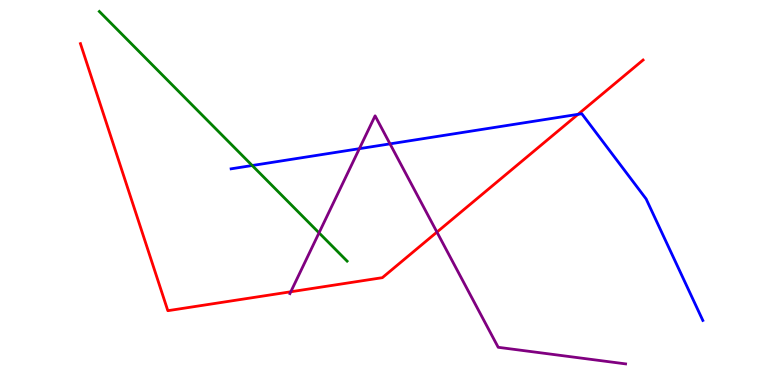[{'lines': ['blue', 'red'], 'intersections': [{'x': 7.46, 'y': 7.03}]}, {'lines': ['green', 'red'], 'intersections': []}, {'lines': ['purple', 'red'], 'intersections': [{'x': 3.75, 'y': 2.42}, {'x': 5.64, 'y': 3.97}]}, {'lines': ['blue', 'green'], 'intersections': [{'x': 3.25, 'y': 5.7}]}, {'lines': ['blue', 'purple'], 'intersections': [{'x': 4.64, 'y': 6.14}, {'x': 5.03, 'y': 6.26}]}, {'lines': ['green', 'purple'], 'intersections': [{'x': 4.12, 'y': 3.95}]}]